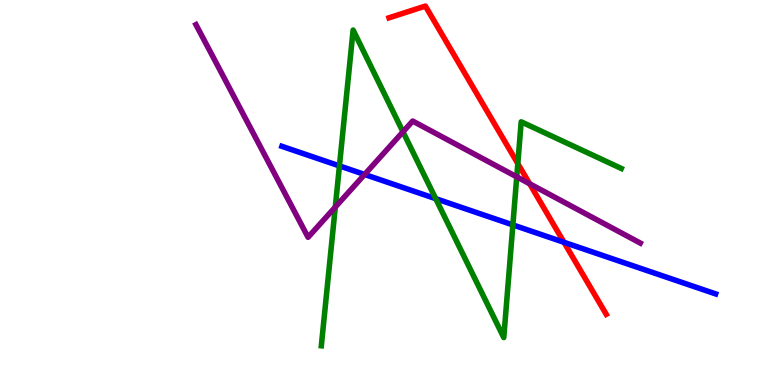[{'lines': ['blue', 'red'], 'intersections': [{'x': 7.28, 'y': 3.71}]}, {'lines': ['green', 'red'], 'intersections': [{'x': 6.68, 'y': 5.75}]}, {'lines': ['purple', 'red'], 'intersections': [{'x': 6.83, 'y': 5.23}]}, {'lines': ['blue', 'green'], 'intersections': [{'x': 4.38, 'y': 5.69}, {'x': 5.62, 'y': 4.84}, {'x': 6.62, 'y': 4.16}]}, {'lines': ['blue', 'purple'], 'intersections': [{'x': 4.7, 'y': 5.47}]}, {'lines': ['green', 'purple'], 'intersections': [{'x': 4.33, 'y': 4.62}, {'x': 5.2, 'y': 6.58}, {'x': 6.67, 'y': 5.41}]}]